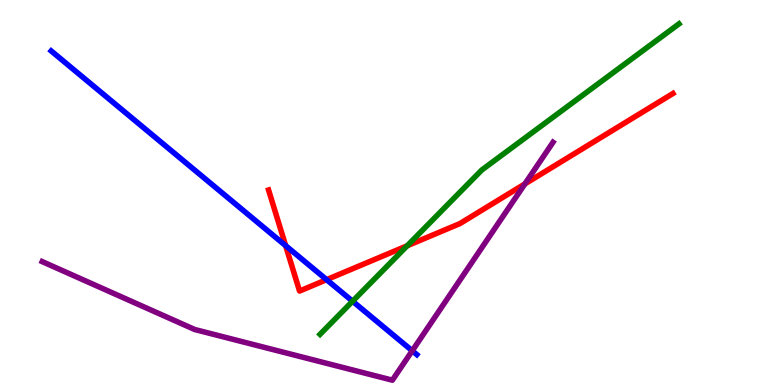[{'lines': ['blue', 'red'], 'intersections': [{'x': 3.69, 'y': 3.62}, {'x': 4.21, 'y': 2.74}]}, {'lines': ['green', 'red'], 'intersections': [{'x': 5.25, 'y': 3.62}]}, {'lines': ['purple', 'red'], 'intersections': [{'x': 6.77, 'y': 5.22}]}, {'lines': ['blue', 'green'], 'intersections': [{'x': 4.55, 'y': 2.18}]}, {'lines': ['blue', 'purple'], 'intersections': [{'x': 5.32, 'y': 0.889}]}, {'lines': ['green', 'purple'], 'intersections': []}]